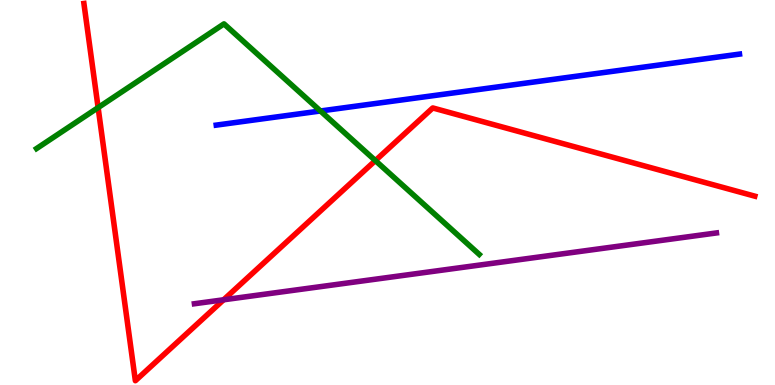[{'lines': ['blue', 'red'], 'intersections': []}, {'lines': ['green', 'red'], 'intersections': [{'x': 1.27, 'y': 7.2}, {'x': 4.84, 'y': 5.83}]}, {'lines': ['purple', 'red'], 'intersections': [{'x': 2.89, 'y': 2.21}]}, {'lines': ['blue', 'green'], 'intersections': [{'x': 4.13, 'y': 7.12}]}, {'lines': ['blue', 'purple'], 'intersections': []}, {'lines': ['green', 'purple'], 'intersections': []}]